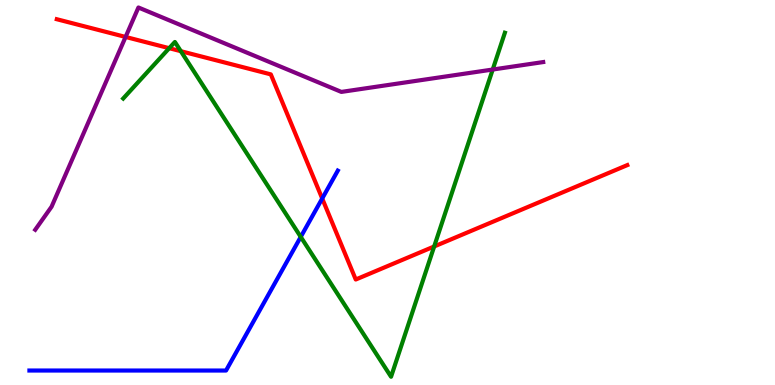[{'lines': ['blue', 'red'], 'intersections': [{'x': 4.16, 'y': 4.84}]}, {'lines': ['green', 'red'], 'intersections': [{'x': 2.18, 'y': 8.75}, {'x': 2.33, 'y': 8.67}, {'x': 5.6, 'y': 3.6}]}, {'lines': ['purple', 'red'], 'intersections': [{'x': 1.62, 'y': 9.04}]}, {'lines': ['blue', 'green'], 'intersections': [{'x': 3.88, 'y': 3.85}]}, {'lines': ['blue', 'purple'], 'intersections': []}, {'lines': ['green', 'purple'], 'intersections': [{'x': 6.36, 'y': 8.19}]}]